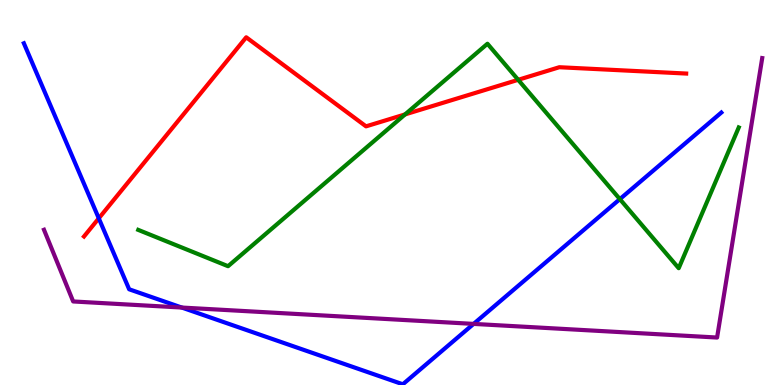[{'lines': ['blue', 'red'], 'intersections': [{'x': 1.27, 'y': 4.33}]}, {'lines': ['green', 'red'], 'intersections': [{'x': 5.23, 'y': 7.03}, {'x': 6.69, 'y': 7.93}]}, {'lines': ['purple', 'red'], 'intersections': []}, {'lines': ['blue', 'green'], 'intersections': [{'x': 8.0, 'y': 4.83}]}, {'lines': ['blue', 'purple'], 'intersections': [{'x': 2.35, 'y': 2.01}, {'x': 6.11, 'y': 1.59}]}, {'lines': ['green', 'purple'], 'intersections': []}]